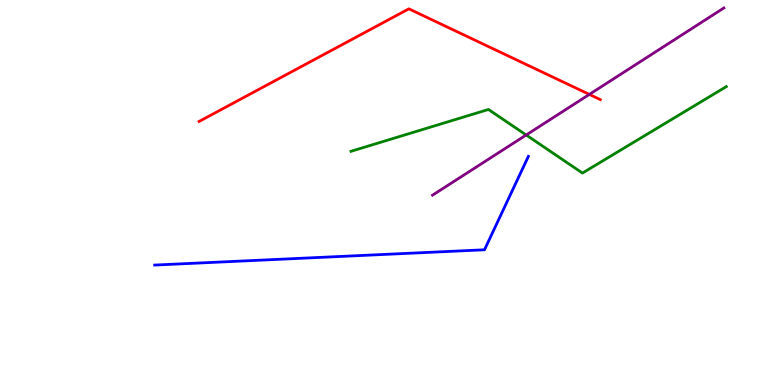[{'lines': ['blue', 'red'], 'intersections': []}, {'lines': ['green', 'red'], 'intersections': []}, {'lines': ['purple', 'red'], 'intersections': [{'x': 7.6, 'y': 7.55}]}, {'lines': ['blue', 'green'], 'intersections': []}, {'lines': ['blue', 'purple'], 'intersections': []}, {'lines': ['green', 'purple'], 'intersections': [{'x': 6.79, 'y': 6.49}]}]